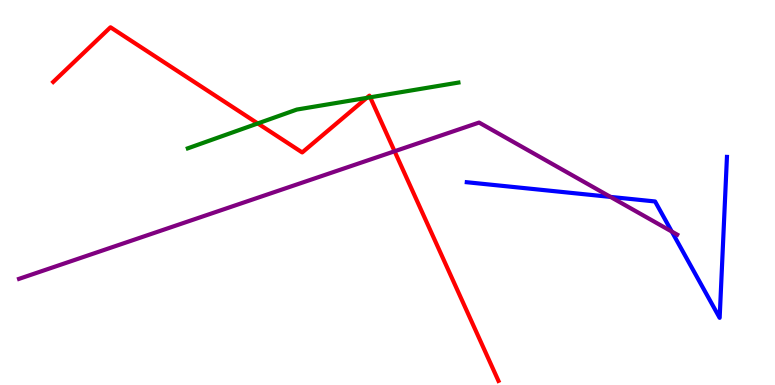[{'lines': ['blue', 'red'], 'intersections': []}, {'lines': ['green', 'red'], 'intersections': [{'x': 3.33, 'y': 6.79}, {'x': 4.73, 'y': 7.46}, {'x': 4.78, 'y': 7.47}]}, {'lines': ['purple', 'red'], 'intersections': [{'x': 5.09, 'y': 6.07}]}, {'lines': ['blue', 'green'], 'intersections': []}, {'lines': ['blue', 'purple'], 'intersections': [{'x': 7.88, 'y': 4.89}, {'x': 8.67, 'y': 3.99}]}, {'lines': ['green', 'purple'], 'intersections': []}]